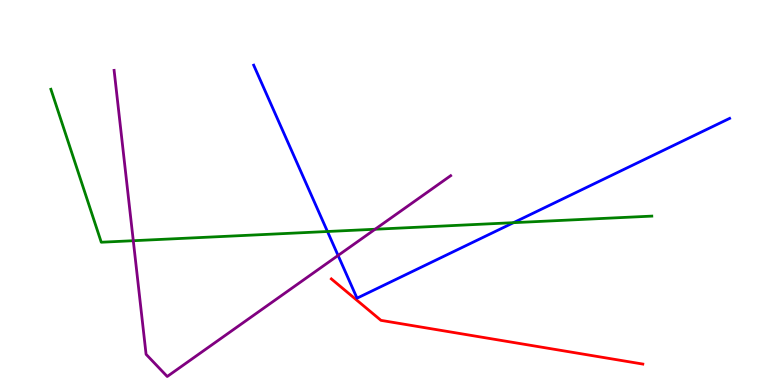[{'lines': ['blue', 'red'], 'intersections': []}, {'lines': ['green', 'red'], 'intersections': []}, {'lines': ['purple', 'red'], 'intersections': []}, {'lines': ['blue', 'green'], 'intersections': [{'x': 4.23, 'y': 3.99}, {'x': 6.63, 'y': 4.22}]}, {'lines': ['blue', 'purple'], 'intersections': [{'x': 4.36, 'y': 3.36}]}, {'lines': ['green', 'purple'], 'intersections': [{'x': 1.72, 'y': 3.75}, {'x': 4.84, 'y': 4.05}]}]